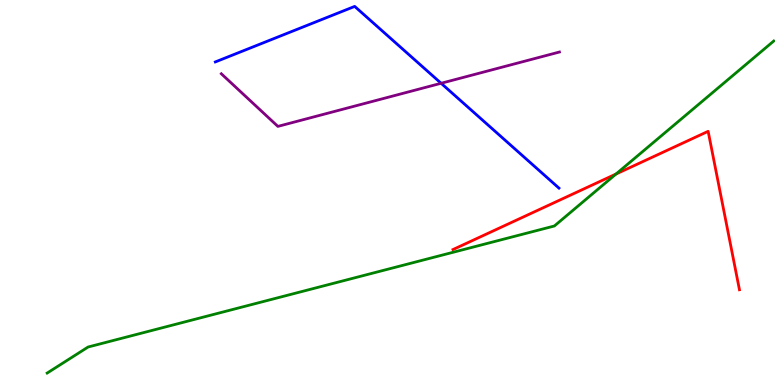[{'lines': ['blue', 'red'], 'intersections': []}, {'lines': ['green', 'red'], 'intersections': [{'x': 7.95, 'y': 5.48}]}, {'lines': ['purple', 'red'], 'intersections': []}, {'lines': ['blue', 'green'], 'intersections': []}, {'lines': ['blue', 'purple'], 'intersections': [{'x': 5.69, 'y': 7.84}]}, {'lines': ['green', 'purple'], 'intersections': []}]